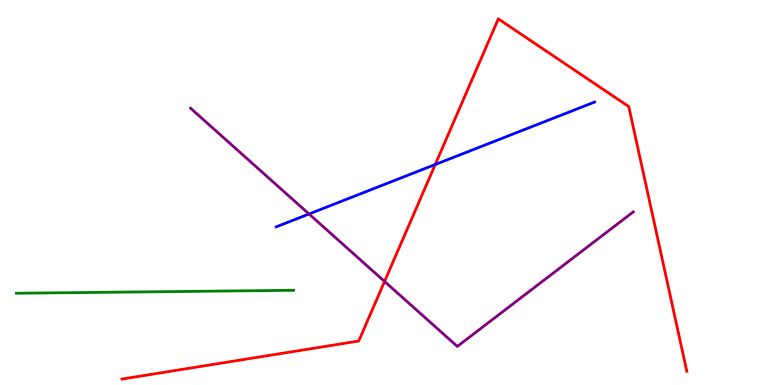[{'lines': ['blue', 'red'], 'intersections': [{'x': 5.62, 'y': 5.73}]}, {'lines': ['green', 'red'], 'intersections': []}, {'lines': ['purple', 'red'], 'intersections': [{'x': 4.96, 'y': 2.69}]}, {'lines': ['blue', 'green'], 'intersections': []}, {'lines': ['blue', 'purple'], 'intersections': [{'x': 3.99, 'y': 4.44}]}, {'lines': ['green', 'purple'], 'intersections': []}]